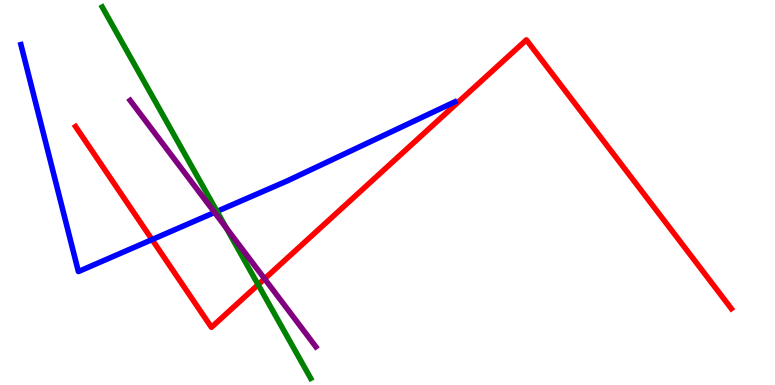[{'lines': ['blue', 'red'], 'intersections': [{'x': 1.96, 'y': 3.78}]}, {'lines': ['green', 'red'], 'intersections': [{'x': 3.33, 'y': 2.61}]}, {'lines': ['purple', 'red'], 'intersections': [{'x': 3.41, 'y': 2.76}]}, {'lines': ['blue', 'green'], 'intersections': [{'x': 2.8, 'y': 4.51}]}, {'lines': ['blue', 'purple'], 'intersections': [{'x': 2.77, 'y': 4.48}]}, {'lines': ['green', 'purple'], 'intersections': [{'x': 2.92, 'y': 4.08}]}]